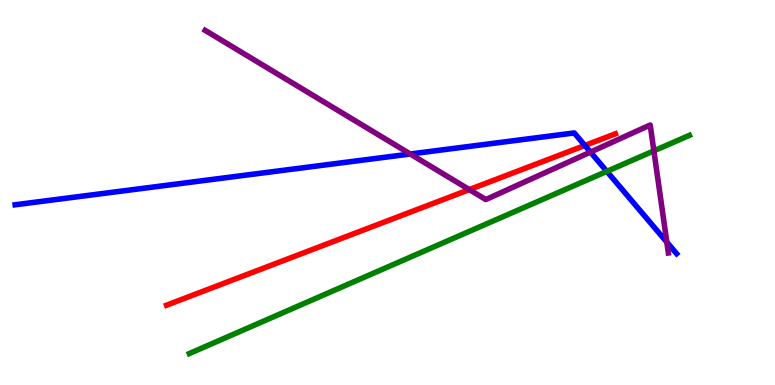[{'lines': ['blue', 'red'], 'intersections': [{'x': 7.55, 'y': 6.22}]}, {'lines': ['green', 'red'], 'intersections': []}, {'lines': ['purple', 'red'], 'intersections': [{'x': 6.06, 'y': 5.08}]}, {'lines': ['blue', 'green'], 'intersections': [{'x': 7.83, 'y': 5.55}]}, {'lines': ['blue', 'purple'], 'intersections': [{'x': 5.29, 'y': 6.0}, {'x': 7.62, 'y': 6.05}, {'x': 8.6, 'y': 3.71}]}, {'lines': ['green', 'purple'], 'intersections': [{'x': 8.44, 'y': 6.08}]}]